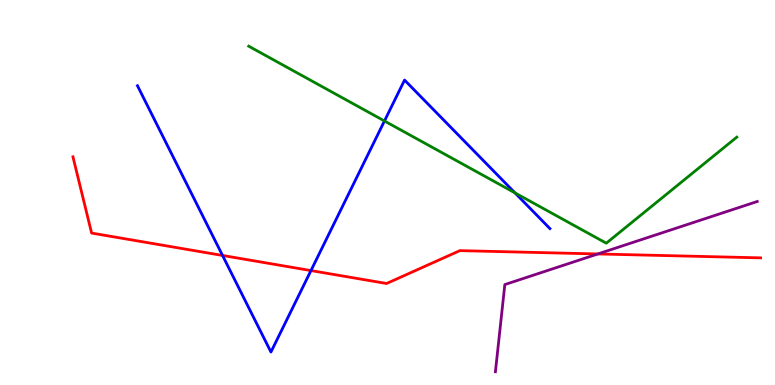[{'lines': ['blue', 'red'], 'intersections': [{'x': 2.87, 'y': 3.36}, {'x': 4.01, 'y': 2.97}]}, {'lines': ['green', 'red'], 'intersections': []}, {'lines': ['purple', 'red'], 'intersections': [{'x': 7.71, 'y': 3.4}]}, {'lines': ['blue', 'green'], 'intersections': [{'x': 4.96, 'y': 6.86}, {'x': 6.65, 'y': 4.99}]}, {'lines': ['blue', 'purple'], 'intersections': []}, {'lines': ['green', 'purple'], 'intersections': []}]